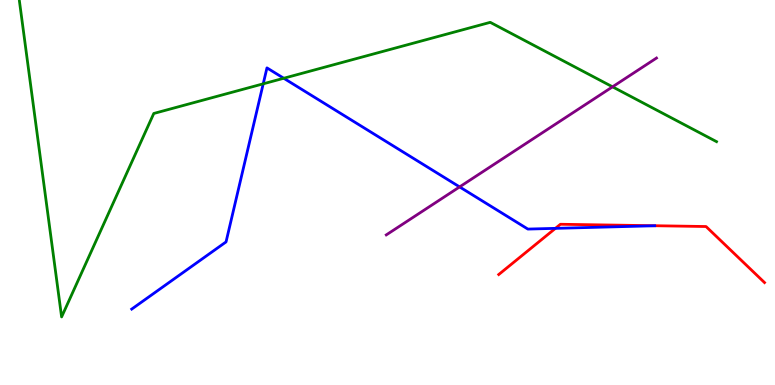[{'lines': ['blue', 'red'], 'intersections': [{'x': 7.17, 'y': 4.07}]}, {'lines': ['green', 'red'], 'intersections': []}, {'lines': ['purple', 'red'], 'intersections': []}, {'lines': ['blue', 'green'], 'intersections': [{'x': 3.4, 'y': 7.82}, {'x': 3.66, 'y': 7.97}]}, {'lines': ['blue', 'purple'], 'intersections': [{'x': 5.93, 'y': 5.15}]}, {'lines': ['green', 'purple'], 'intersections': [{'x': 7.9, 'y': 7.75}]}]